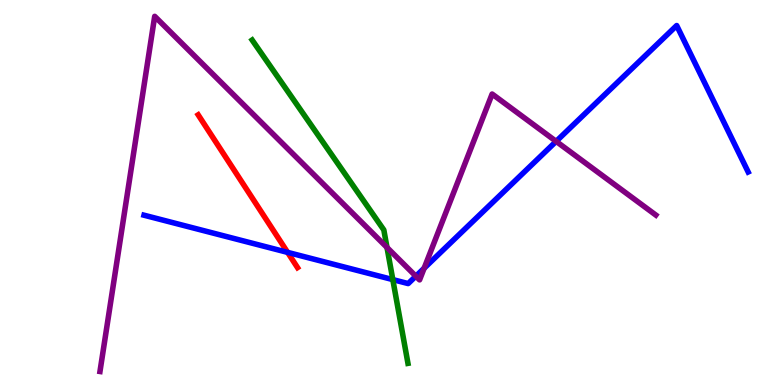[{'lines': ['blue', 'red'], 'intersections': [{'x': 3.71, 'y': 3.44}]}, {'lines': ['green', 'red'], 'intersections': []}, {'lines': ['purple', 'red'], 'intersections': []}, {'lines': ['blue', 'green'], 'intersections': [{'x': 5.07, 'y': 2.74}]}, {'lines': ['blue', 'purple'], 'intersections': [{'x': 5.37, 'y': 2.83}, {'x': 5.47, 'y': 3.03}, {'x': 7.18, 'y': 6.33}]}, {'lines': ['green', 'purple'], 'intersections': [{'x': 4.99, 'y': 3.57}]}]